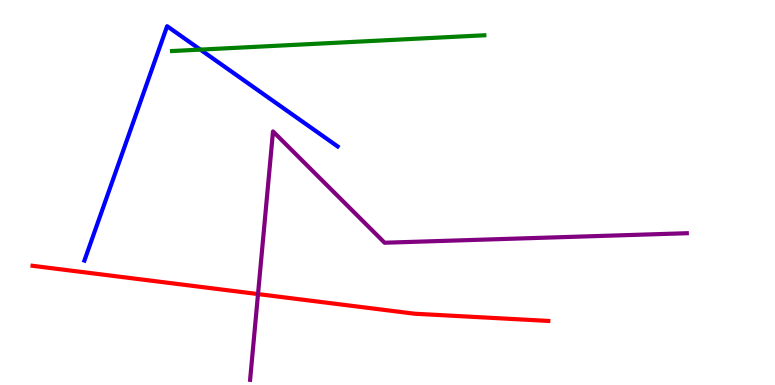[{'lines': ['blue', 'red'], 'intersections': []}, {'lines': ['green', 'red'], 'intersections': []}, {'lines': ['purple', 'red'], 'intersections': [{'x': 3.33, 'y': 2.36}]}, {'lines': ['blue', 'green'], 'intersections': [{'x': 2.58, 'y': 8.71}]}, {'lines': ['blue', 'purple'], 'intersections': []}, {'lines': ['green', 'purple'], 'intersections': []}]